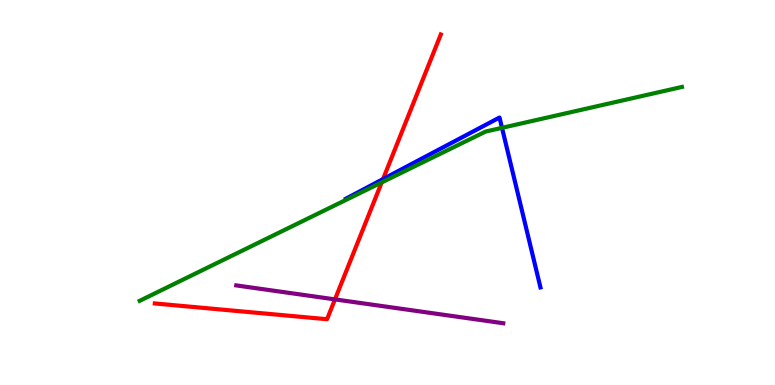[{'lines': ['blue', 'red'], 'intersections': [{'x': 4.94, 'y': 5.35}]}, {'lines': ['green', 'red'], 'intersections': [{'x': 4.93, 'y': 5.26}]}, {'lines': ['purple', 'red'], 'intersections': [{'x': 4.32, 'y': 2.22}]}, {'lines': ['blue', 'green'], 'intersections': [{'x': 6.48, 'y': 6.68}]}, {'lines': ['blue', 'purple'], 'intersections': []}, {'lines': ['green', 'purple'], 'intersections': []}]